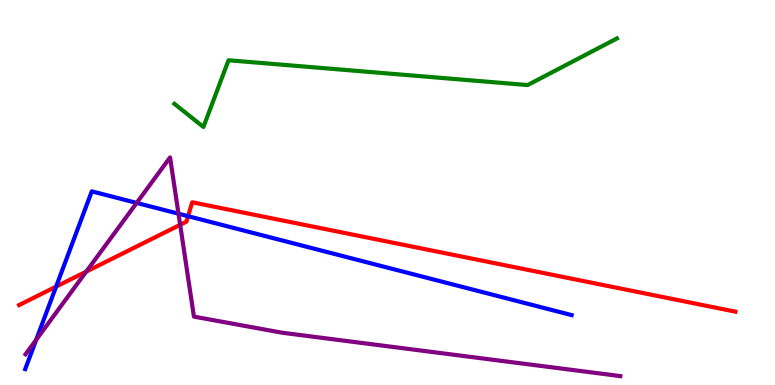[{'lines': ['blue', 'red'], 'intersections': [{'x': 0.724, 'y': 2.56}, {'x': 2.43, 'y': 4.38}]}, {'lines': ['green', 'red'], 'intersections': []}, {'lines': ['purple', 'red'], 'intersections': [{'x': 1.11, 'y': 2.95}, {'x': 2.32, 'y': 4.16}]}, {'lines': ['blue', 'green'], 'intersections': []}, {'lines': ['blue', 'purple'], 'intersections': [{'x': 0.467, 'y': 1.17}, {'x': 1.76, 'y': 4.73}, {'x': 2.3, 'y': 4.45}]}, {'lines': ['green', 'purple'], 'intersections': []}]